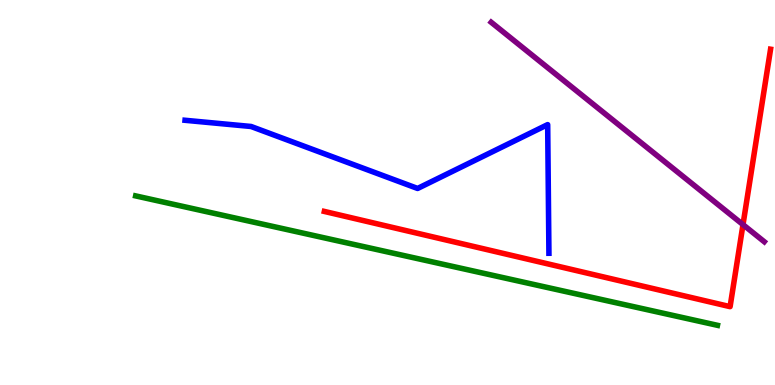[{'lines': ['blue', 'red'], 'intersections': []}, {'lines': ['green', 'red'], 'intersections': []}, {'lines': ['purple', 'red'], 'intersections': [{'x': 9.59, 'y': 4.17}]}, {'lines': ['blue', 'green'], 'intersections': []}, {'lines': ['blue', 'purple'], 'intersections': []}, {'lines': ['green', 'purple'], 'intersections': []}]